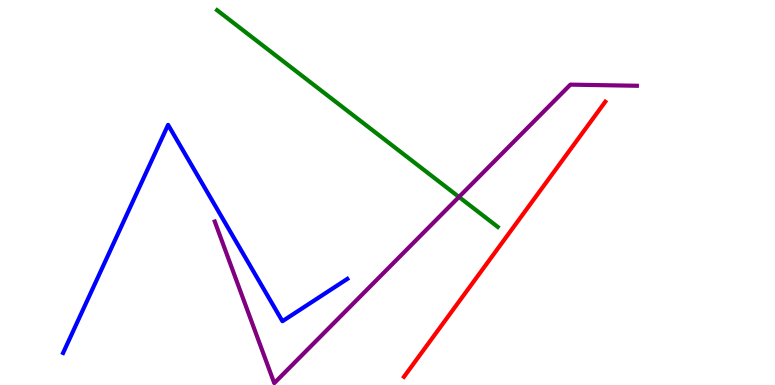[{'lines': ['blue', 'red'], 'intersections': []}, {'lines': ['green', 'red'], 'intersections': []}, {'lines': ['purple', 'red'], 'intersections': []}, {'lines': ['blue', 'green'], 'intersections': []}, {'lines': ['blue', 'purple'], 'intersections': []}, {'lines': ['green', 'purple'], 'intersections': [{'x': 5.92, 'y': 4.88}]}]